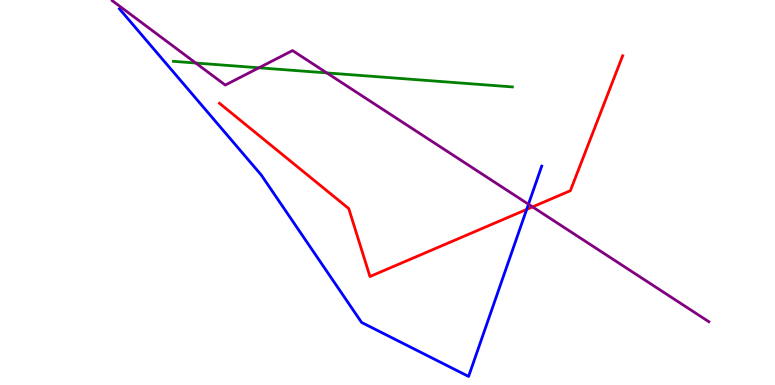[{'lines': ['blue', 'red'], 'intersections': [{'x': 6.8, 'y': 4.56}]}, {'lines': ['green', 'red'], 'intersections': []}, {'lines': ['purple', 'red'], 'intersections': [{'x': 6.87, 'y': 4.63}]}, {'lines': ['blue', 'green'], 'intersections': []}, {'lines': ['blue', 'purple'], 'intersections': [{'x': 6.82, 'y': 4.7}]}, {'lines': ['green', 'purple'], 'intersections': [{'x': 2.53, 'y': 8.36}, {'x': 3.34, 'y': 8.24}, {'x': 4.22, 'y': 8.11}]}]